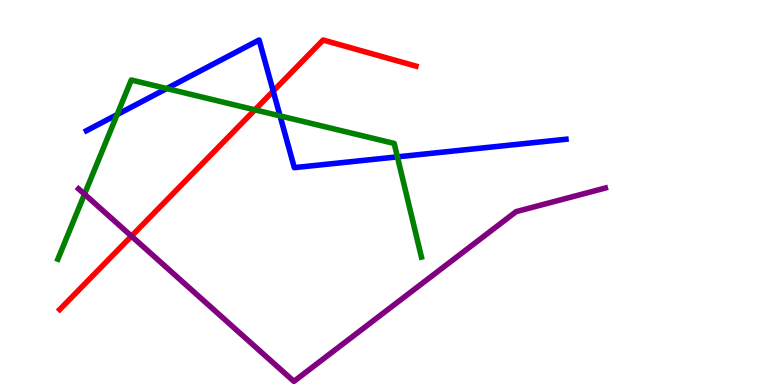[{'lines': ['blue', 'red'], 'intersections': [{'x': 3.53, 'y': 7.63}]}, {'lines': ['green', 'red'], 'intersections': [{'x': 3.29, 'y': 7.15}]}, {'lines': ['purple', 'red'], 'intersections': [{'x': 1.7, 'y': 3.87}]}, {'lines': ['blue', 'green'], 'intersections': [{'x': 1.51, 'y': 7.02}, {'x': 2.15, 'y': 7.7}, {'x': 3.61, 'y': 6.99}, {'x': 5.13, 'y': 5.93}]}, {'lines': ['blue', 'purple'], 'intersections': []}, {'lines': ['green', 'purple'], 'intersections': [{'x': 1.09, 'y': 4.96}]}]